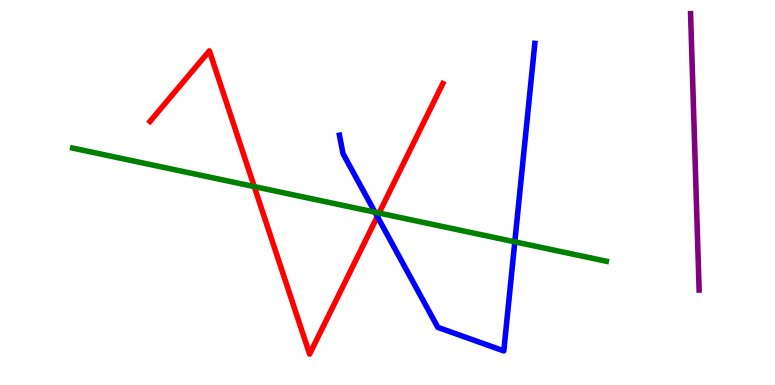[{'lines': ['blue', 'red'], 'intersections': [{'x': 4.87, 'y': 4.38}]}, {'lines': ['green', 'red'], 'intersections': [{'x': 3.28, 'y': 5.15}, {'x': 4.89, 'y': 4.47}]}, {'lines': ['purple', 'red'], 'intersections': []}, {'lines': ['blue', 'green'], 'intersections': [{'x': 4.84, 'y': 4.49}, {'x': 6.64, 'y': 3.72}]}, {'lines': ['blue', 'purple'], 'intersections': []}, {'lines': ['green', 'purple'], 'intersections': []}]